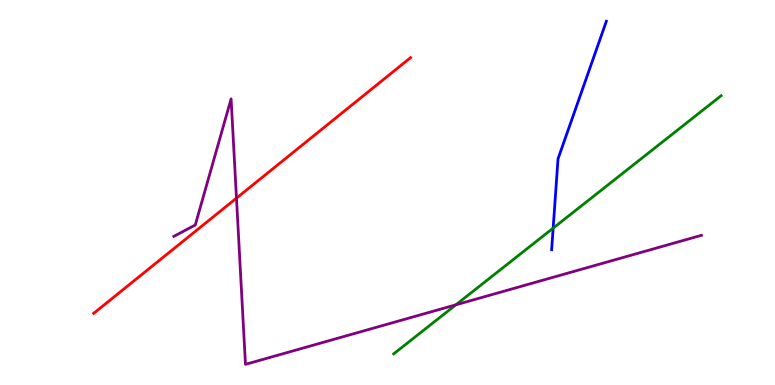[{'lines': ['blue', 'red'], 'intersections': []}, {'lines': ['green', 'red'], 'intersections': []}, {'lines': ['purple', 'red'], 'intersections': [{'x': 3.05, 'y': 4.85}]}, {'lines': ['blue', 'green'], 'intersections': [{'x': 7.14, 'y': 4.07}]}, {'lines': ['blue', 'purple'], 'intersections': []}, {'lines': ['green', 'purple'], 'intersections': [{'x': 5.88, 'y': 2.08}]}]